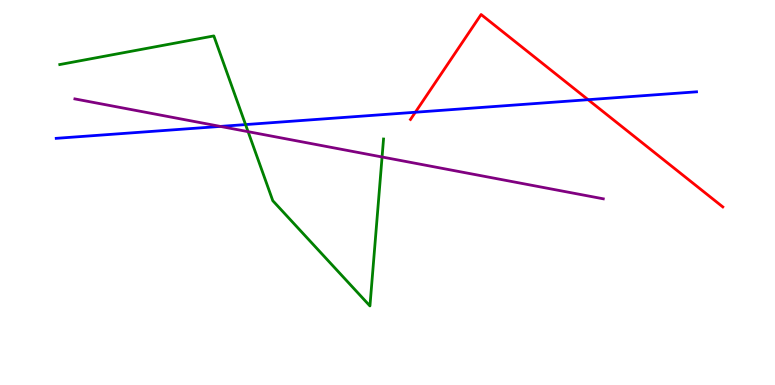[{'lines': ['blue', 'red'], 'intersections': [{'x': 5.36, 'y': 7.08}, {'x': 7.59, 'y': 7.41}]}, {'lines': ['green', 'red'], 'intersections': []}, {'lines': ['purple', 'red'], 'intersections': []}, {'lines': ['blue', 'green'], 'intersections': [{'x': 3.17, 'y': 6.76}]}, {'lines': ['blue', 'purple'], 'intersections': [{'x': 2.84, 'y': 6.72}]}, {'lines': ['green', 'purple'], 'intersections': [{'x': 3.2, 'y': 6.58}, {'x': 4.93, 'y': 5.92}]}]